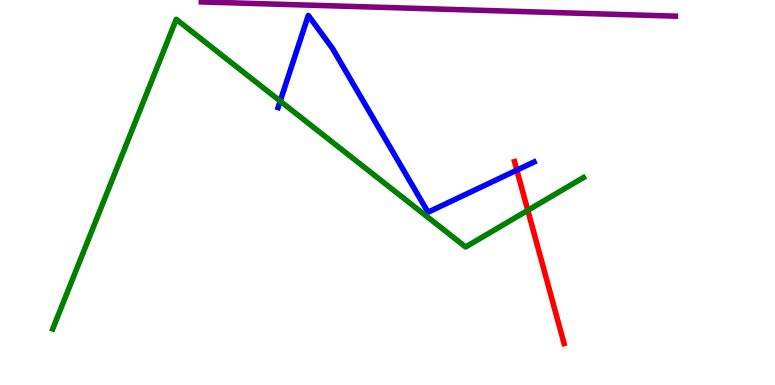[{'lines': ['blue', 'red'], 'intersections': [{'x': 6.67, 'y': 5.58}]}, {'lines': ['green', 'red'], 'intersections': [{'x': 6.81, 'y': 4.54}]}, {'lines': ['purple', 'red'], 'intersections': []}, {'lines': ['blue', 'green'], 'intersections': [{'x': 3.62, 'y': 7.37}]}, {'lines': ['blue', 'purple'], 'intersections': []}, {'lines': ['green', 'purple'], 'intersections': []}]